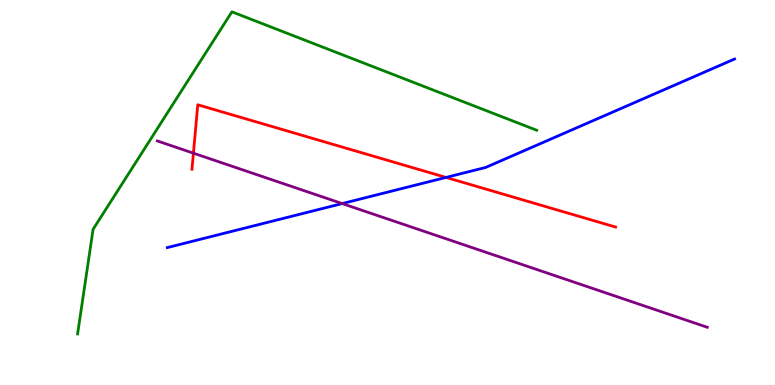[{'lines': ['blue', 'red'], 'intersections': [{'x': 5.76, 'y': 5.39}]}, {'lines': ['green', 'red'], 'intersections': []}, {'lines': ['purple', 'red'], 'intersections': [{'x': 2.5, 'y': 6.02}]}, {'lines': ['blue', 'green'], 'intersections': []}, {'lines': ['blue', 'purple'], 'intersections': [{'x': 4.42, 'y': 4.71}]}, {'lines': ['green', 'purple'], 'intersections': []}]